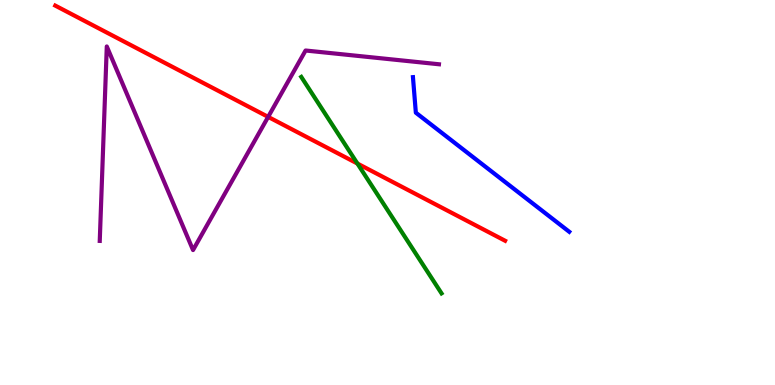[{'lines': ['blue', 'red'], 'intersections': []}, {'lines': ['green', 'red'], 'intersections': [{'x': 4.61, 'y': 5.75}]}, {'lines': ['purple', 'red'], 'intersections': [{'x': 3.46, 'y': 6.96}]}, {'lines': ['blue', 'green'], 'intersections': []}, {'lines': ['blue', 'purple'], 'intersections': []}, {'lines': ['green', 'purple'], 'intersections': []}]